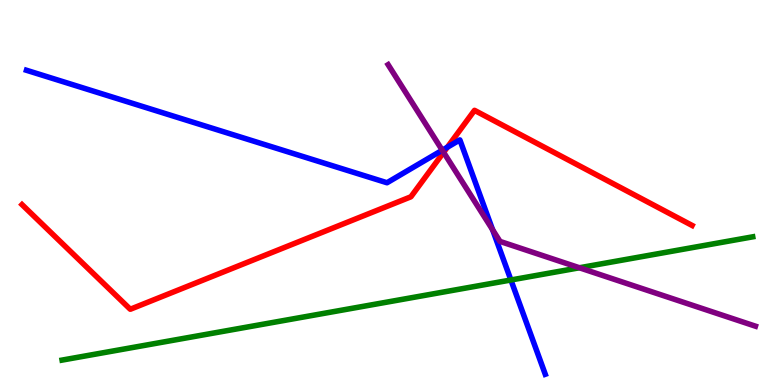[{'lines': ['blue', 'red'], 'intersections': [{'x': 5.77, 'y': 6.18}]}, {'lines': ['green', 'red'], 'intersections': []}, {'lines': ['purple', 'red'], 'intersections': [{'x': 5.72, 'y': 6.04}]}, {'lines': ['blue', 'green'], 'intersections': [{'x': 6.59, 'y': 2.73}]}, {'lines': ['blue', 'purple'], 'intersections': [{'x': 5.71, 'y': 6.1}, {'x': 6.36, 'y': 4.03}]}, {'lines': ['green', 'purple'], 'intersections': [{'x': 7.48, 'y': 3.05}]}]